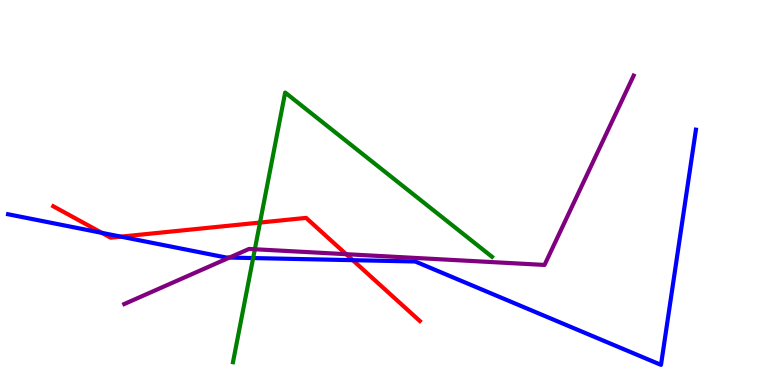[{'lines': ['blue', 'red'], 'intersections': [{'x': 1.31, 'y': 3.95}, {'x': 1.56, 'y': 3.85}, {'x': 4.55, 'y': 3.24}]}, {'lines': ['green', 'red'], 'intersections': [{'x': 3.35, 'y': 4.22}]}, {'lines': ['purple', 'red'], 'intersections': [{'x': 4.47, 'y': 3.4}]}, {'lines': ['blue', 'green'], 'intersections': [{'x': 3.27, 'y': 3.3}]}, {'lines': ['blue', 'purple'], 'intersections': [{'x': 2.96, 'y': 3.31}]}, {'lines': ['green', 'purple'], 'intersections': [{'x': 3.29, 'y': 3.53}]}]